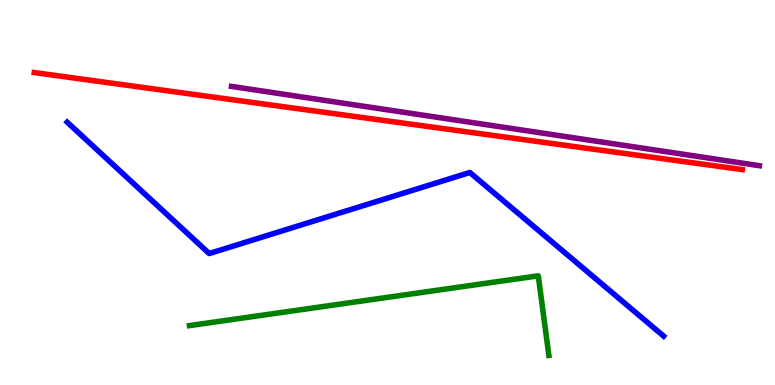[{'lines': ['blue', 'red'], 'intersections': []}, {'lines': ['green', 'red'], 'intersections': []}, {'lines': ['purple', 'red'], 'intersections': []}, {'lines': ['blue', 'green'], 'intersections': []}, {'lines': ['blue', 'purple'], 'intersections': []}, {'lines': ['green', 'purple'], 'intersections': []}]